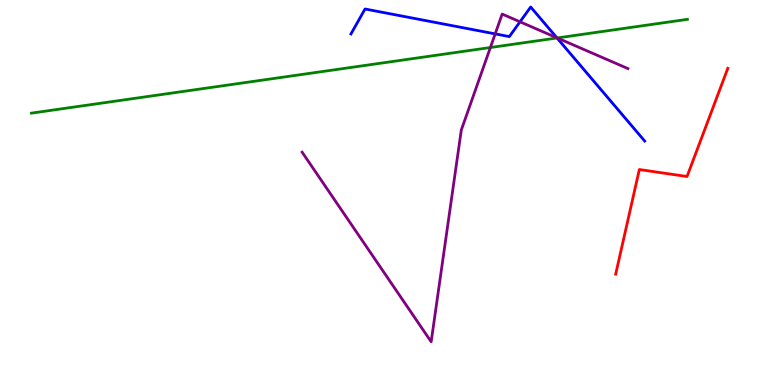[{'lines': ['blue', 'red'], 'intersections': []}, {'lines': ['green', 'red'], 'intersections': []}, {'lines': ['purple', 'red'], 'intersections': []}, {'lines': ['blue', 'green'], 'intersections': [{'x': 7.19, 'y': 9.01}]}, {'lines': ['blue', 'purple'], 'intersections': [{'x': 6.39, 'y': 9.12}, {'x': 6.71, 'y': 9.43}, {'x': 7.19, 'y': 9.02}]}, {'lines': ['green', 'purple'], 'intersections': [{'x': 6.33, 'y': 8.77}, {'x': 7.19, 'y': 9.01}]}]